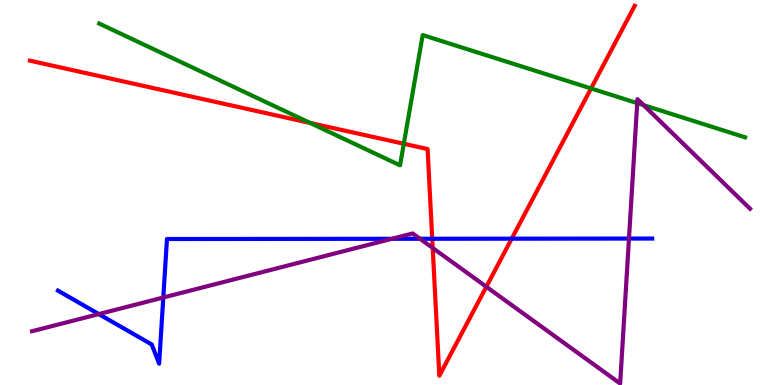[{'lines': ['blue', 'red'], 'intersections': [{'x': 5.58, 'y': 3.8}, {'x': 6.6, 'y': 3.8}]}, {'lines': ['green', 'red'], 'intersections': [{'x': 4.0, 'y': 6.81}, {'x': 5.21, 'y': 6.27}, {'x': 7.63, 'y': 7.7}]}, {'lines': ['purple', 'red'], 'intersections': [{'x': 5.58, 'y': 3.56}, {'x': 6.28, 'y': 2.55}]}, {'lines': ['blue', 'green'], 'intersections': []}, {'lines': ['blue', 'purple'], 'intersections': [{'x': 1.28, 'y': 1.84}, {'x': 2.11, 'y': 2.27}, {'x': 5.06, 'y': 3.8}, {'x': 5.42, 'y': 3.8}, {'x': 8.12, 'y': 3.8}]}, {'lines': ['green', 'purple'], 'intersections': [{'x': 8.22, 'y': 7.32}, {'x': 8.3, 'y': 7.27}]}]